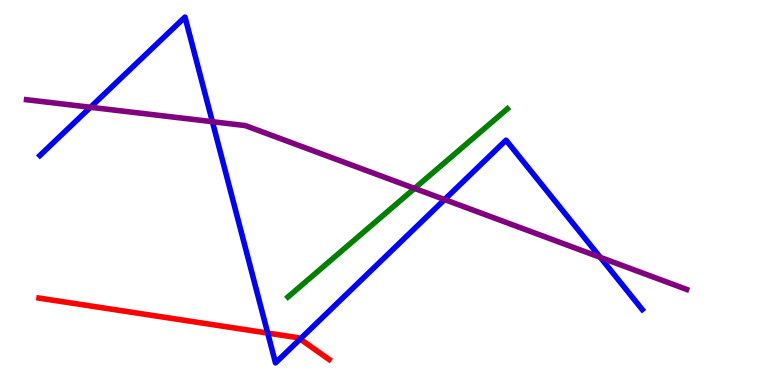[{'lines': ['blue', 'red'], 'intersections': [{'x': 3.45, 'y': 1.35}, {'x': 3.87, 'y': 1.19}]}, {'lines': ['green', 'red'], 'intersections': []}, {'lines': ['purple', 'red'], 'intersections': []}, {'lines': ['blue', 'green'], 'intersections': []}, {'lines': ['blue', 'purple'], 'intersections': [{'x': 1.17, 'y': 7.21}, {'x': 2.74, 'y': 6.84}, {'x': 5.74, 'y': 4.82}, {'x': 7.75, 'y': 3.32}]}, {'lines': ['green', 'purple'], 'intersections': [{'x': 5.35, 'y': 5.11}]}]